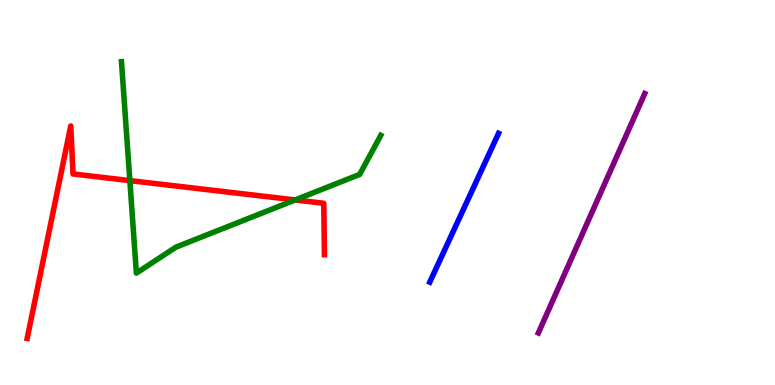[{'lines': ['blue', 'red'], 'intersections': []}, {'lines': ['green', 'red'], 'intersections': [{'x': 1.68, 'y': 5.31}, {'x': 3.81, 'y': 4.81}]}, {'lines': ['purple', 'red'], 'intersections': []}, {'lines': ['blue', 'green'], 'intersections': []}, {'lines': ['blue', 'purple'], 'intersections': []}, {'lines': ['green', 'purple'], 'intersections': []}]